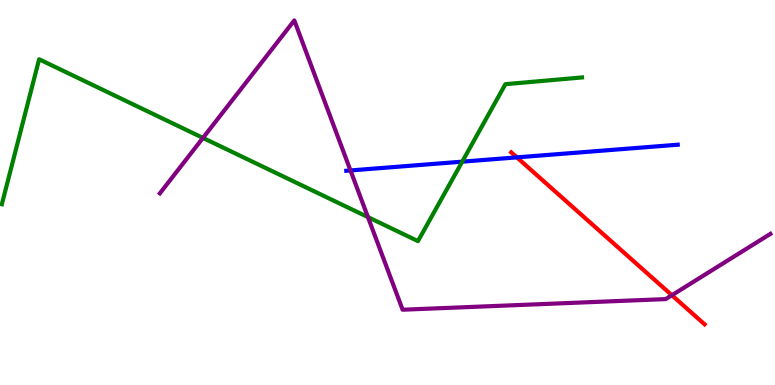[{'lines': ['blue', 'red'], 'intersections': [{'x': 6.67, 'y': 5.91}]}, {'lines': ['green', 'red'], 'intersections': []}, {'lines': ['purple', 'red'], 'intersections': [{'x': 8.67, 'y': 2.33}]}, {'lines': ['blue', 'green'], 'intersections': [{'x': 5.96, 'y': 5.8}]}, {'lines': ['blue', 'purple'], 'intersections': [{'x': 4.52, 'y': 5.57}]}, {'lines': ['green', 'purple'], 'intersections': [{'x': 2.62, 'y': 6.42}, {'x': 4.75, 'y': 4.36}]}]